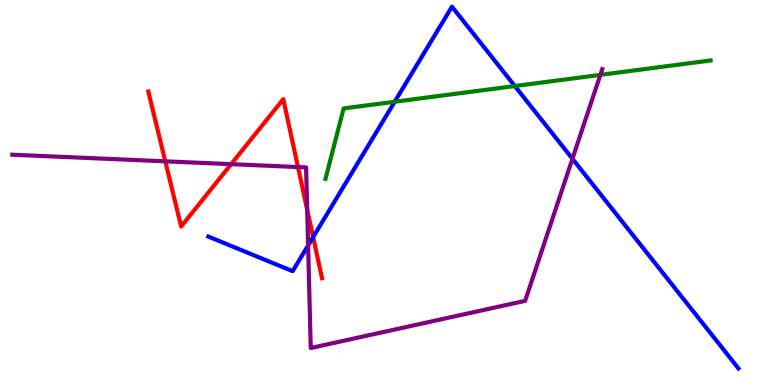[{'lines': ['blue', 'red'], 'intersections': [{'x': 4.04, 'y': 3.84}]}, {'lines': ['green', 'red'], 'intersections': []}, {'lines': ['purple', 'red'], 'intersections': [{'x': 2.13, 'y': 5.81}, {'x': 2.98, 'y': 5.74}, {'x': 3.84, 'y': 5.66}, {'x': 3.96, 'y': 4.56}]}, {'lines': ['blue', 'green'], 'intersections': [{'x': 5.09, 'y': 7.36}, {'x': 6.64, 'y': 7.77}]}, {'lines': ['blue', 'purple'], 'intersections': [{'x': 3.98, 'y': 3.62}, {'x': 7.39, 'y': 5.88}]}, {'lines': ['green', 'purple'], 'intersections': [{'x': 7.75, 'y': 8.06}]}]